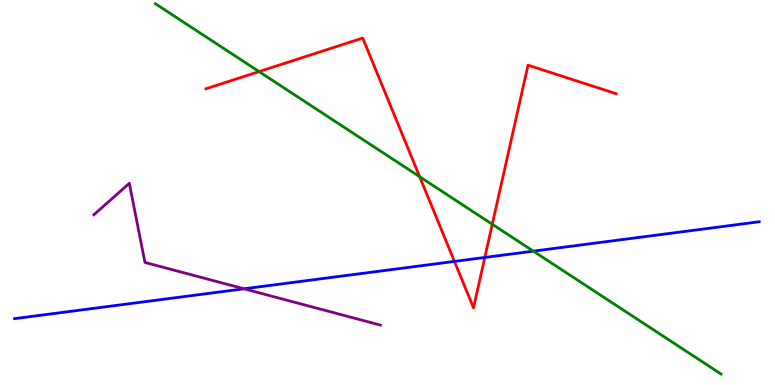[{'lines': ['blue', 'red'], 'intersections': [{'x': 5.86, 'y': 3.21}, {'x': 6.26, 'y': 3.31}]}, {'lines': ['green', 'red'], 'intersections': [{'x': 3.34, 'y': 8.14}, {'x': 5.41, 'y': 5.41}, {'x': 6.35, 'y': 4.17}]}, {'lines': ['purple', 'red'], 'intersections': []}, {'lines': ['blue', 'green'], 'intersections': [{'x': 6.88, 'y': 3.48}]}, {'lines': ['blue', 'purple'], 'intersections': [{'x': 3.15, 'y': 2.5}]}, {'lines': ['green', 'purple'], 'intersections': []}]